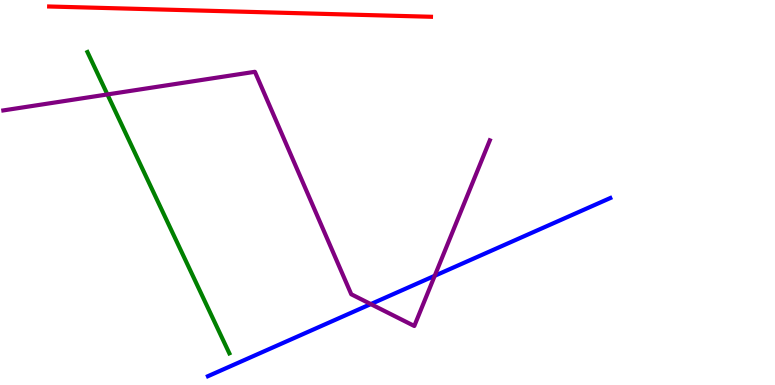[{'lines': ['blue', 'red'], 'intersections': []}, {'lines': ['green', 'red'], 'intersections': []}, {'lines': ['purple', 'red'], 'intersections': []}, {'lines': ['blue', 'green'], 'intersections': []}, {'lines': ['blue', 'purple'], 'intersections': [{'x': 4.78, 'y': 2.1}, {'x': 5.61, 'y': 2.84}]}, {'lines': ['green', 'purple'], 'intersections': [{'x': 1.39, 'y': 7.55}]}]